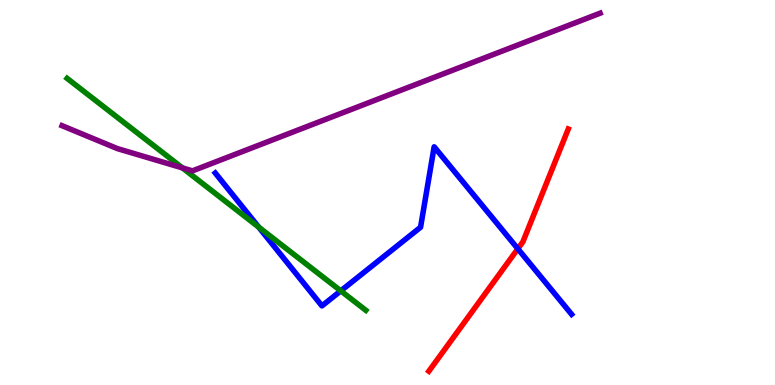[{'lines': ['blue', 'red'], 'intersections': [{'x': 6.68, 'y': 3.54}]}, {'lines': ['green', 'red'], 'intersections': []}, {'lines': ['purple', 'red'], 'intersections': []}, {'lines': ['blue', 'green'], 'intersections': [{'x': 3.34, 'y': 4.1}, {'x': 4.4, 'y': 2.45}]}, {'lines': ['blue', 'purple'], 'intersections': []}, {'lines': ['green', 'purple'], 'intersections': [{'x': 2.35, 'y': 5.64}]}]